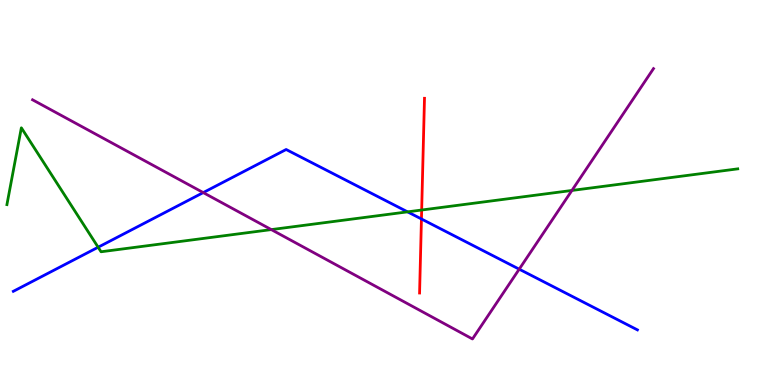[{'lines': ['blue', 'red'], 'intersections': [{'x': 5.44, 'y': 4.31}]}, {'lines': ['green', 'red'], 'intersections': [{'x': 5.44, 'y': 4.55}]}, {'lines': ['purple', 'red'], 'intersections': []}, {'lines': ['blue', 'green'], 'intersections': [{'x': 1.27, 'y': 3.58}, {'x': 5.26, 'y': 4.5}]}, {'lines': ['blue', 'purple'], 'intersections': [{'x': 2.62, 'y': 5.0}, {'x': 6.7, 'y': 3.01}]}, {'lines': ['green', 'purple'], 'intersections': [{'x': 3.5, 'y': 4.04}, {'x': 7.38, 'y': 5.05}]}]